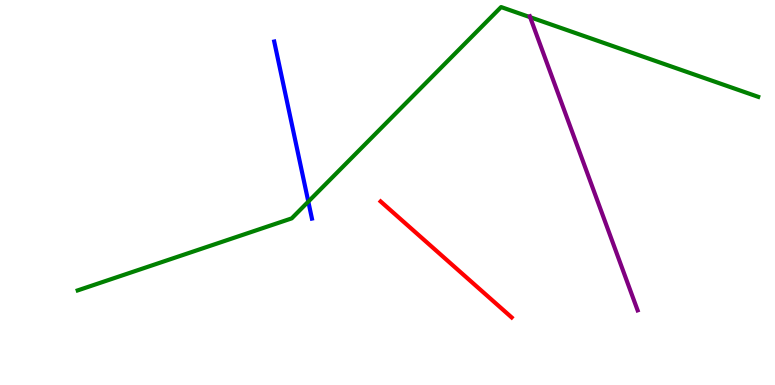[{'lines': ['blue', 'red'], 'intersections': []}, {'lines': ['green', 'red'], 'intersections': []}, {'lines': ['purple', 'red'], 'intersections': []}, {'lines': ['blue', 'green'], 'intersections': [{'x': 3.98, 'y': 4.76}]}, {'lines': ['blue', 'purple'], 'intersections': []}, {'lines': ['green', 'purple'], 'intersections': [{'x': 6.84, 'y': 9.55}]}]